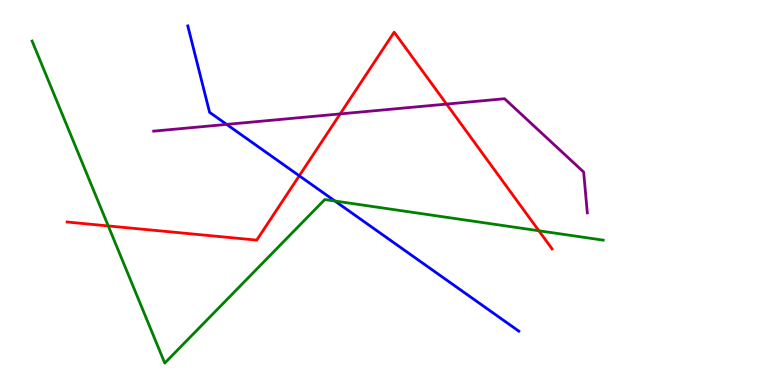[{'lines': ['blue', 'red'], 'intersections': [{'x': 3.86, 'y': 5.43}]}, {'lines': ['green', 'red'], 'intersections': [{'x': 1.4, 'y': 4.13}, {'x': 6.95, 'y': 4.01}]}, {'lines': ['purple', 'red'], 'intersections': [{'x': 4.39, 'y': 7.04}, {'x': 5.76, 'y': 7.3}]}, {'lines': ['blue', 'green'], 'intersections': [{'x': 4.32, 'y': 4.78}]}, {'lines': ['blue', 'purple'], 'intersections': [{'x': 2.92, 'y': 6.77}]}, {'lines': ['green', 'purple'], 'intersections': []}]